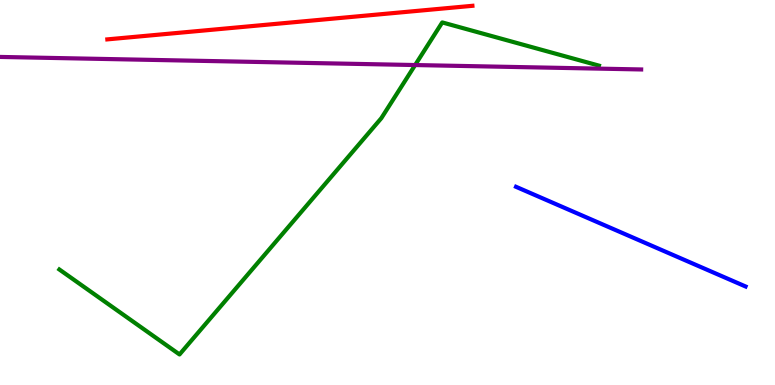[{'lines': ['blue', 'red'], 'intersections': []}, {'lines': ['green', 'red'], 'intersections': []}, {'lines': ['purple', 'red'], 'intersections': []}, {'lines': ['blue', 'green'], 'intersections': []}, {'lines': ['blue', 'purple'], 'intersections': []}, {'lines': ['green', 'purple'], 'intersections': [{'x': 5.36, 'y': 8.31}]}]